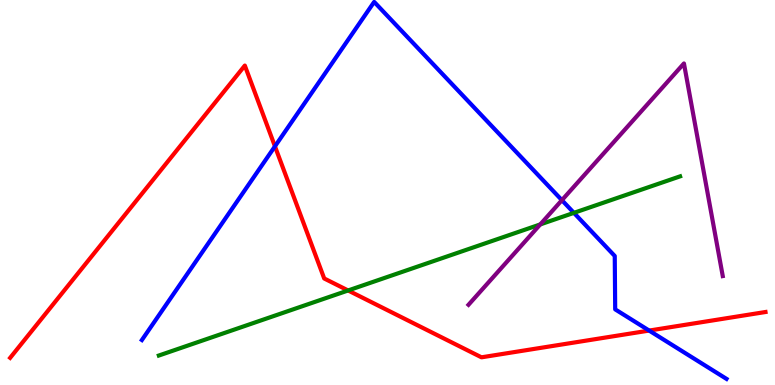[{'lines': ['blue', 'red'], 'intersections': [{'x': 3.55, 'y': 6.2}, {'x': 8.38, 'y': 1.41}]}, {'lines': ['green', 'red'], 'intersections': [{'x': 4.49, 'y': 2.46}]}, {'lines': ['purple', 'red'], 'intersections': []}, {'lines': ['blue', 'green'], 'intersections': [{'x': 7.41, 'y': 4.47}]}, {'lines': ['blue', 'purple'], 'intersections': [{'x': 7.25, 'y': 4.8}]}, {'lines': ['green', 'purple'], 'intersections': [{'x': 6.97, 'y': 4.17}]}]